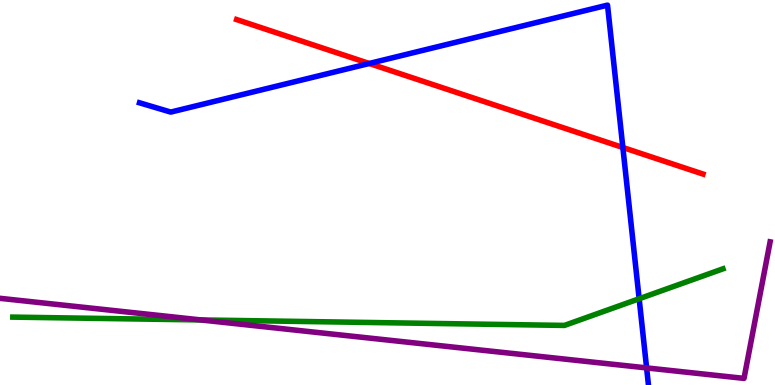[{'lines': ['blue', 'red'], 'intersections': [{'x': 4.76, 'y': 8.35}, {'x': 8.04, 'y': 6.17}]}, {'lines': ['green', 'red'], 'intersections': []}, {'lines': ['purple', 'red'], 'intersections': []}, {'lines': ['blue', 'green'], 'intersections': [{'x': 8.25, 'y': 2.24}]}, {'lines': ['blue', 'purple'], 'intersections': [{'x': 8.34, 'y': 0.444}]}, {'lines': ['green', 'purple'], 'intersections': [{'x': 2.59, 'y': 1.69}]}]